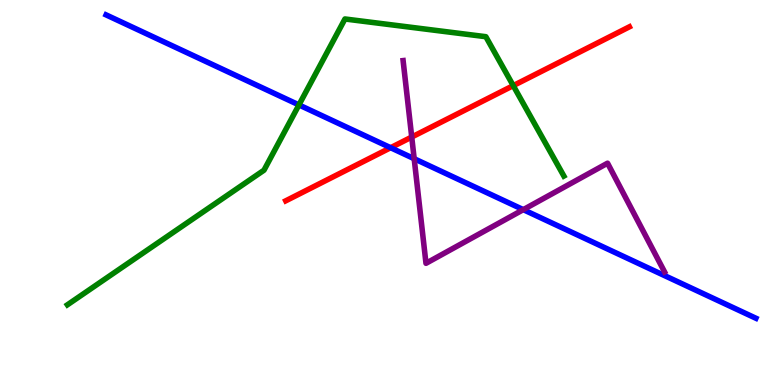[{'lines': ['blue', 'red'], 'intersections': [{'x': 5.04, 'y': 6.16}]}, {'lines': ['green', 'red'], 'intersections': [{'x': 6.62, 'y': 7.78}]}, {'lines': ['purple', 'red'], 'intersections': [{'x': 5.31, 'y': 6.44}]}, {'lines': ['blue', 'green'], 'intersections': [{'x': 3.86, 'y': 7.27}]}, {'lines': ['blue', 'purple'], 'intersections': [{'x': 5.34, 'y': 5.88}, {'x': 6.75, 'y': 4.55}]}, {'lines': ['green', 'purple'], 'intersections': []}]